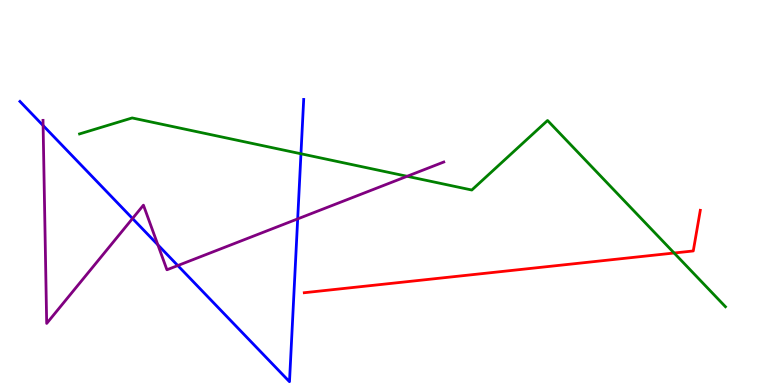[{'lines': ['blue', 'red'], 'intersections': []}, {'lines': ['green', 'red'], 'intersections': [{'x': 8.7, 'y': 3.43}]}, {'lines': ['purple', 'red'], 'intersections': []}, {'lines': ['blue', 'green'], 'intersections': [{'x': 3.88, 'y': 6.01}]}, {'lines': ['blue', 'purple'], 'intersections': [{'x': 0.556, 'y': 6.74}, {'x': 1.71, 'y': 4.32}, {'x': 2.04, 'y': 3.64}, {'x': 2.29, 'y': 3.1}, {'x': 3.84, 'y': 4.31}]}, {'lines': ['green', 'purple'], 'intersections': [{'x': 5.25, 'y': 5.42}]}]